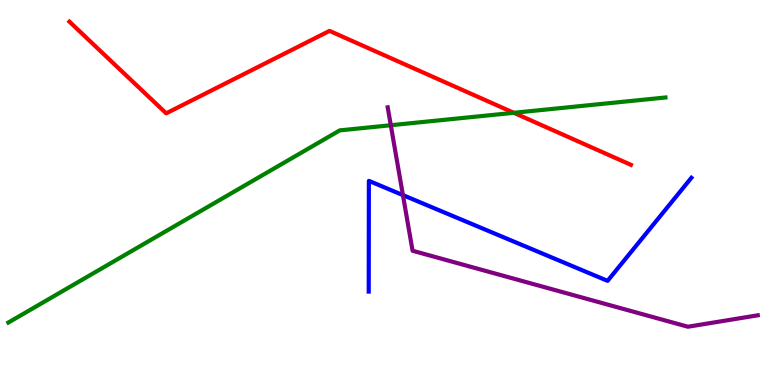[{'lines': ['blue', 'red'], 'intersections': []}, {'lines': ['green', 'red'], 'intersections': [{'x': 6.63, 'y': 7.07}]}, {'lines': ['purple', 'red'], 'intersections': []}, {'lines': ['blue', 'green'], 'intersections': []}, {'lines': ['blue', 'purple'], 'intersections': [{'x': 5.2, 'y': 4.93}]}, {'lines': ['green', 'purple'], 'intersections': [{'x': 5.04, 'y': 6.75}]}]